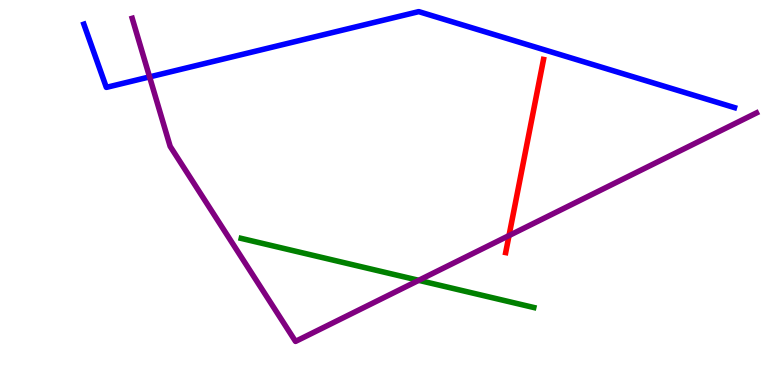[{'lines': ['blue', 'red'], 'intersections': []}, {'lines': ['green', 'red'], 'intersections': []}, {'lines': ['purple', 'red'], 'intersections': [{'x': 6.57, 'y': 3.88}]}, {'lines': ['blue', 'green'], 'intersections': []}, {'lines': ['blue', 'purple'], 'intersections': [{'x': 1.93, 'y': 8.0}]}, {'lines': ['green', 'purple'], 'intersections': [{'x': 5.4, 'y': 2.72}]}]